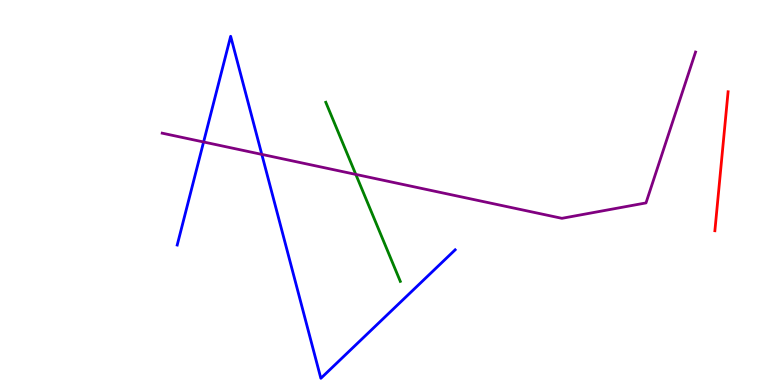[{'lines': ['blue', 'red'], 'intersections': []}, {'lines': ['green', 'red'], 'intersections': []}, {'lines': ['purple', 'red'], 'intersections': []}, {'lines': ['blue', 'green'], 'intersections': []}, {'lines': ['blue', 'purple'], 'intersections': [{'x': 2.63, 'y': 6.31}, {'x': 3.38, 'y': 5.99}]}, {'lines': ['green', 'purple'], 'intersections': [{'x': 4.59, 'y': 5.47}]}]